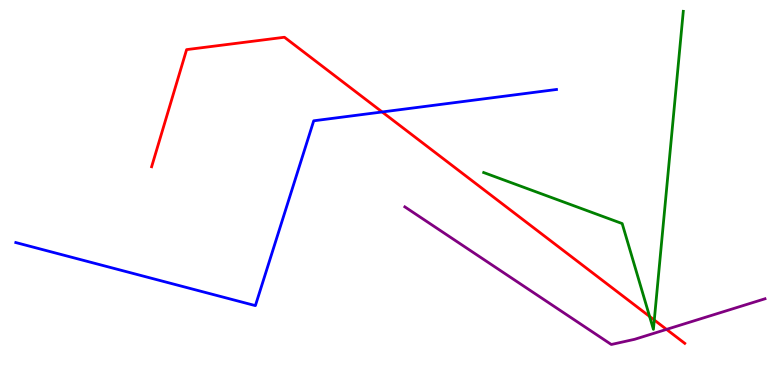[{'lines': ['blue', 'red'], 'intersections': [{'x': 4.93, 'y': 7.09}]}, {'lines': ['green', 'red'], 'intersections': [{'x': 8.38, 'y': 1.78}, {'x': 8.44, 'y': 1.69}]}, {'lines': ['purple', 'red'], 'intersections': [{'x': 8.6, 'y': 1.44}]}, {'lines': ['blue', 'green'], 'intersections': []}, {'lines': ['blue', 'purple'], 'intersections': []}, {'lines': ['green', 'purple'], 'intersections': []}]